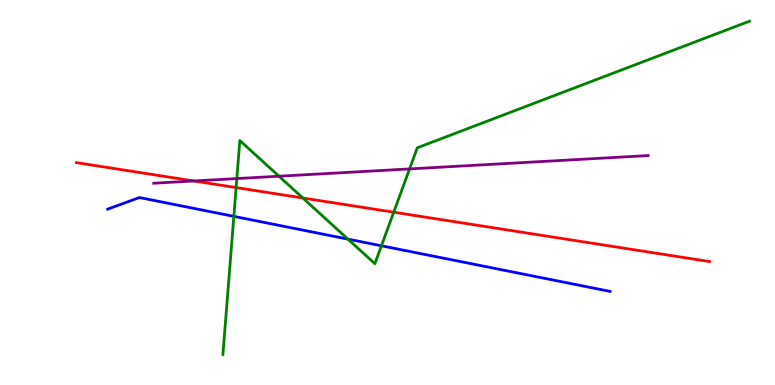[{'lines': ['blue', 'red'], 'intersections': []}, {'lines': ['green', 'red'], 'intersections': [{'x': 3.05, 'y': 5.13}, {'x': 3.91, 'y': 4.86}, {'x': 5.08, 'y': 4.49}]}, {'lines': ['purple', 'red'], 'intersections': [{'x': 2.5, 'y': 5.3}]}, {'lines': ['blue', 'green'], 'intersections': [{'x': 3.02, 'y': 4.38}, {'x': 4.49, 'y': 3.79}, {'x': 4.92, 'y': 3.62}]}, {'lines': ['blue', 'purple'], 'intersections': []}, {'lines': ['green', 'purple'], 'intersections': [{'x': 3.06, 'y': 5.36}, {'x': 3.6, 'y': 5.42}, {'x': 5.28, 'y': 5.61}]}]